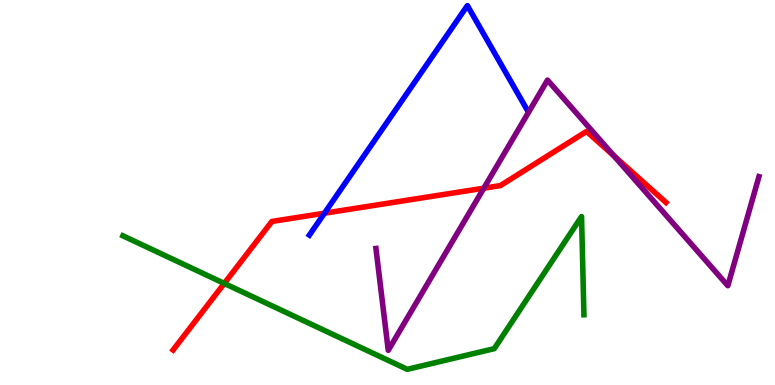[{'lines': ['blue', 'red'], 'intersections': [{'x': 4.19, 'y': 4.46}]}, {'lines': ['green', 'red'], 'intersections': [{'x': 2.89, 'y': 2.64}]}, {'lines': ['purple', 'red'], 'intersections': [{'x': 6.24, 'y': 5.11}, {'x': 7.92, 'y': 5.95}]}, {'lines': ['blue', 'green'], 'intersections': []}, {'lines': ['blue', 'purple'], 'intersections': []}, {'lines': ['green', 'purple'], 'intersections': []}]